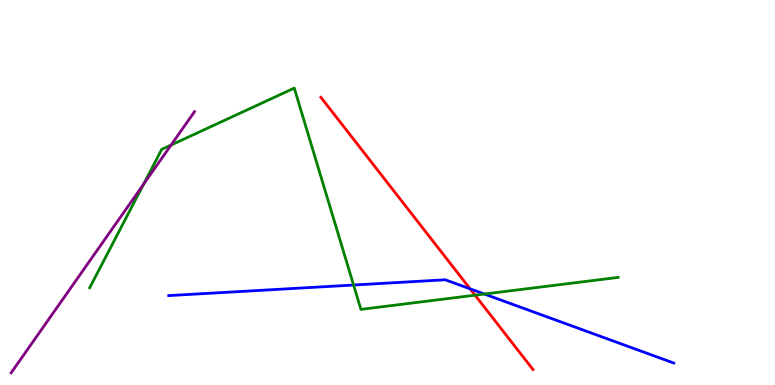[{'lines': ['blue', 'red'], 'intersections': [{'x': 6.07, 'y': 2.5}]}, {'lines': ['green', 'red'], 'intersections': [{'x': 6.13, 'y': 2.33}]}, {'lines': ['purple', 'red'], 'intersections': []}, {'lines': ['blue', 'green'], 'intersections': [{'x': 4.56, 'y': 2.6}, {'x': 6.25, 'y': 2.36}]}, {'lines': ['blue', 'purple'], 'intersections': []}, {'lines': ['green', 'purple'], 'intersections': [{'x': 1.85, 'y': 5.22}, {'x': 2.21, 'y': 6.23}]}]